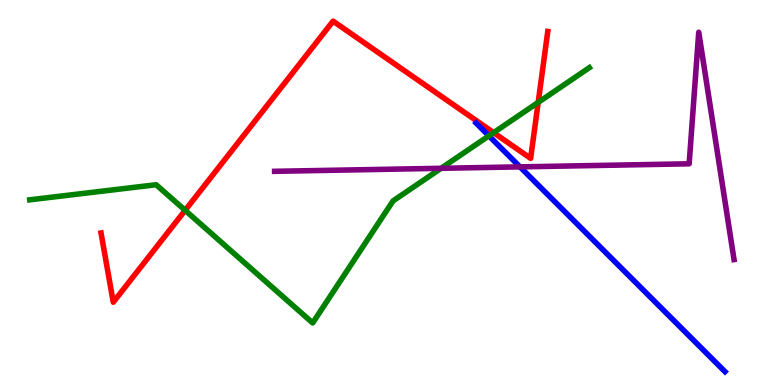[{'lines': ['blue', 'red'], 'intersections': []}, {'lines': ['green', 'red'], 'intersections': [{'x': 2.39, 'y': 4.54}, {'x': 6.37, 'y': 6.55}, {'x': 6.94, 'y': 7.34}]}, {'lines': ['purple', 'red'], 'intersections': []}, {'lines': ['blue', 'green'], 'intersections': [{'x': 6.31, 'y': 6.47}]}, {'lines': ['blue', 'purple'], 'intersections': [{'x': 6.71, 'y': 5.67}]}, {'lines': ['green', 'purple'], 'intersections': [{'x': 5.69, 'y': 5.63}]}]